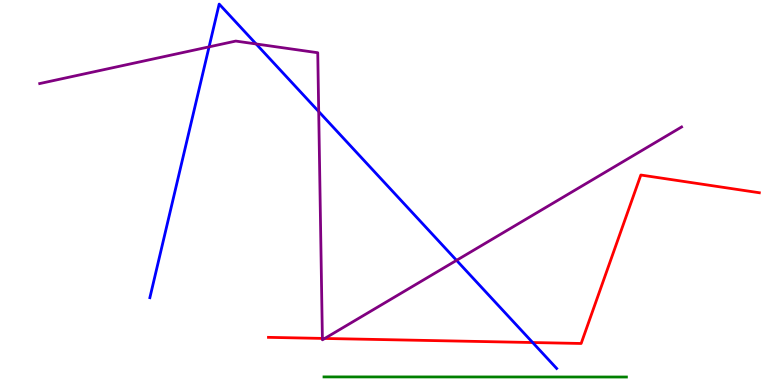[{'lines': ['blue', 'red'], 'intersections': [{'x': 6.87, 'y': 1.1}]}, {'lines': ['green', 'red'], 'intersections': []}, {'lines': ['purple', 'red'], 'intersections': [{'x': 4.16, 'y': 1.21}, {'x': 4.19, 'y': 1.21}]}, {'lines': ['blue', 'green'], 'intersections': []}, {'lines': ['blue', 'purple'], 'intersections': [{'x': 2.7, 'y': 8.78}, {'x': 3.3, 'y': 8.86}, {'x': 4.11, 'y': 7.1}, {'x': 5.89, 'y': 3.24}]}, {'lines': ['green', 'purple'], 'intersections': []}]